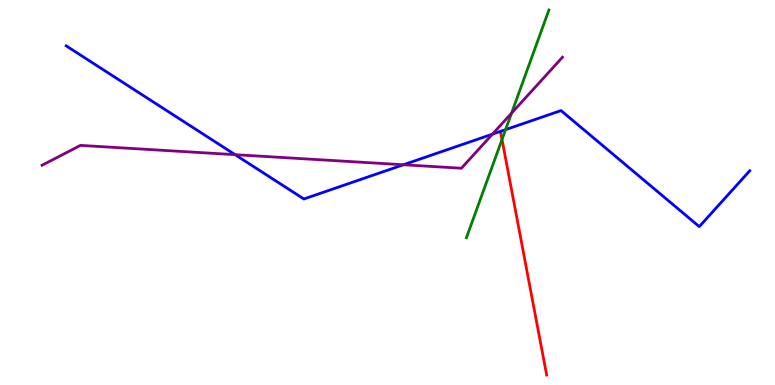[{'lines': ['blue', 'red'], 'intersections': []}, {'lines': ['green', 'red'], 'intersections': [{'x': 6.48, 'y': 6.38}]}, {'lines': ['purple', 'red'], 'intersections': []}, {'lines': ['blue', 'green'], 'intersections': [{'x': 6.52, 'y': 6.63}]}, {'lines': ['blue', 'purple'], 'intersections': [{'x': 3.03, 'y': 5.98}, {'x': 5.21, 'y': 5.72}, {'x': 6.35, 'y': 6.52}]}, {'lines': ['green', 'purple'], 'intersections': [{'x': 6.6, 'y': 7.06}]}]